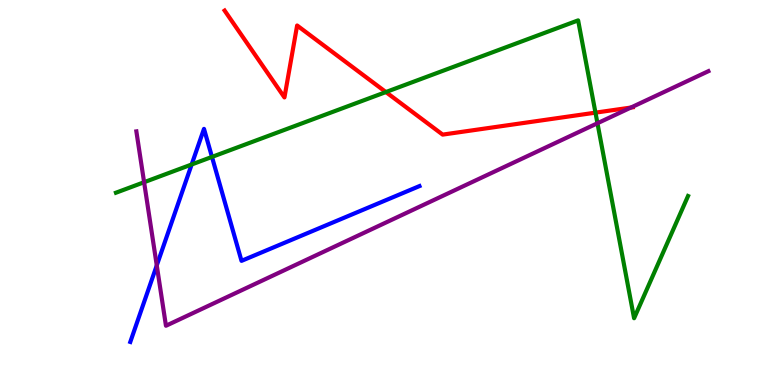[{'lines': ['blue', 'red'], 'intersections': []}, {'lines': ['green', 'red'], 'intersections': [{'x': 4.98, 'y': 7.61}, {'x': 7.68, 'y': 7.07}]}, {'lines': ['purple', 'red'], 'intersections': [{'x': 8.14, 'y': 7.21}]}, {'lines': ['blue', 'green'], 'intersections': [{'x': 2.47, 'y': 5.73}, {'x': 2.74, 'y': 5.92}]}, {'lines': ['blue', 'purple'], 'intersections': [{'x': 2.02, 'y': 3.11}]}, {'lines': ['green', 'purple'], 'intersections': [{'x': 1.86, 'y': 5.27}, {'x': 7.71, 'y': 6.8}]}]